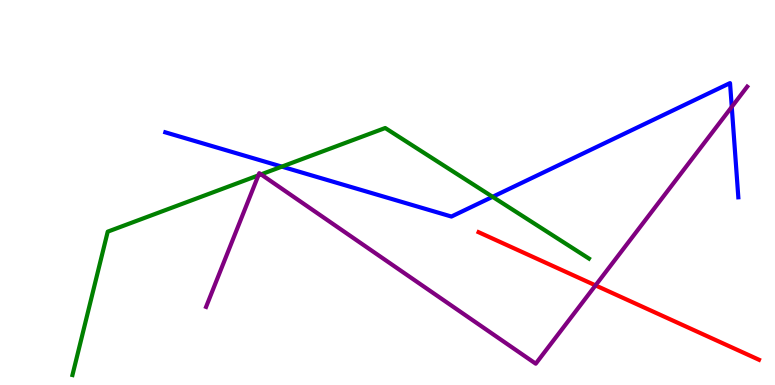[{'lines': ['blue', 'red'], 'intersections': []}, {'lines': ['green', 'red'], 'intersections': []}, {'lines': ['purple', 'red'], 'intersections': [{'x': 7.68, 'y': 2.59}]}, {'lines': ['blue', 'green'], 'intersections': [{'x': 3.64, 'y': 5.67}, {'x': 6.36, 'y': 4.89}]}, {'lines': ['blue', 'purple'], 'intersections': [{'x': 9.44, 'y': 7.22}]}, {'lines': ['green', 'purple'], 'intersections': [{'x': 3.33, 'y': 5.44}, {'x': 3.37, 'y': 5.47}]}]